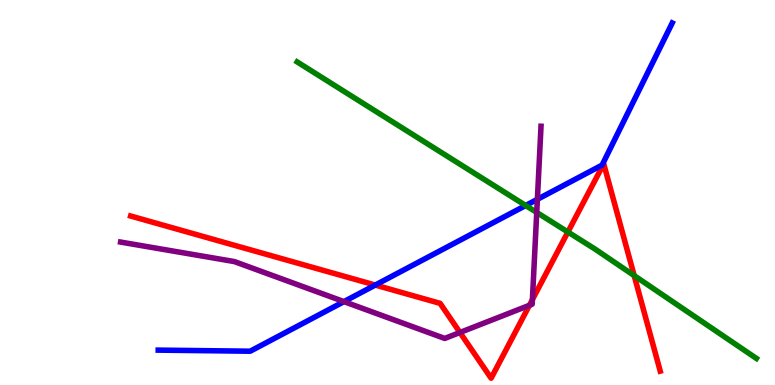[{'lines': ['blue', 'red'], 'intersections': [{'x': 4.84, 'y': 2.6}]}, {'lines': ['green', 'red'], 'intersections': [{'x': 7.33, 'y': 3.97}, {'x': 8.18, 'y': 2.84}]}, {'lines': ['purple', 'red'], 'intersections': [{'x': 5.93, 'y': 1.36}, {'x': 6.83, 'y': 2.07}, {'x': 6.87, 'y': 2.22}]}, {'lines': ['blue', 'green'], 'intersections': [{'x': 6.78, 'y': 4.66}]}, {'lines': ['blue', 'purple'], 'intersections': [{'x': 4.44, 'y': 2.17}, {'x': 6.93, 'y': 4.82}]}, {'lines': ['green', 'purple'], 'intersections': [{'x': 6.93, 'y': 4.48}]}]